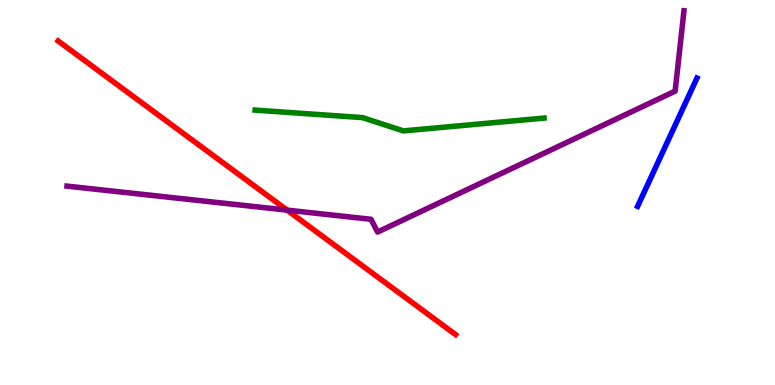[{'lines': ['blue', 'red'], 'intersections': []}, {'lines': ['green', 'red'], 'intersections': []}, {'lines': ['purple', 'red'], 'intersections': [{'x': 3.7, 'y': 4.54}]}, {'lines': ['blue', 'green'], 'intersections': []}, {'lines': ['blue', 'purple'], 'intersections': []}, {'lines': ['green', 'purple'], 'intersections': []}]